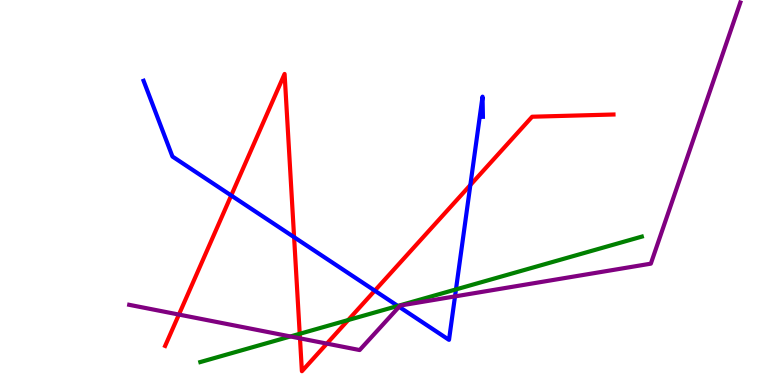[{'lines': ['blue', 'red'], 'intersections': [{'x': 2.98, 'y': 4.92}, {'x': 3.79, 'y': 3.84}, {'x': 4.84, 'y': 2.45}, {'x': 6.07, 'y': 5.19}]}, {'lines': ['green', 'red'], 'intersections': [{'x': 3.87, 'y': 1.33}, {'x': 4.49, 'y': 1.69}]}, {'lines': ['purple', 'red'], 'intersections': [{'x': 2.31, 'y': 1.83}, {'x': 3.87, 'y': 1.21}, {'x': 4.22, 'y': 1.07}]}, {'lines': ['blue', 'green'], 'intersections': [{'x': 5.13, 'y': 2.05}, {'x': 5.88, 'y': 2.48}]}, {'lines': ['blue', 'purple'], 'intersections': [{'x': 5.15, 'y': 2.03}, {'x': 5.87, 'y': 2.3}]}, {'lines': ['green', 'purple'], 'intersections': [{'x': 3.75, 'y': 1.26}]}]